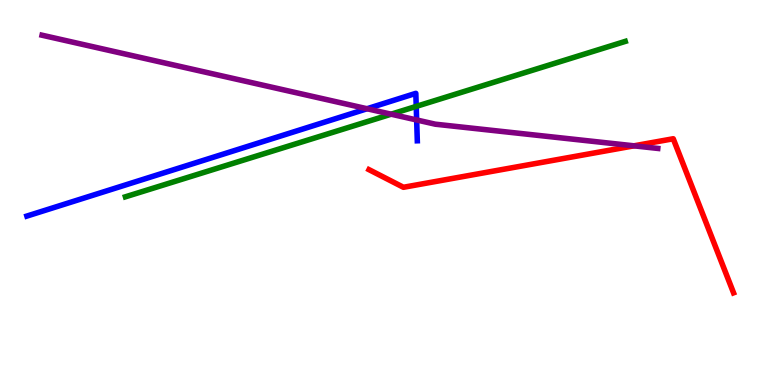[{'lines': ['blue', 'red'], 'intersections': []}, {'lines': ['green', 'red'], 'intersections': []}, {'lines': ['purple', 'red'], 'intersections': [{'x': 8.18, 'y': 6.21}]}, {'lines': ['blue', 'green'], 'intersections': [{'x': 5.37, 'y': 7.24}]}, {'lines': ['blue', 'purple'], 'intersections': [{'x': 4.74, 'y': 7.18}, {'x': 5.38, 'y': 6.88}]}, {'lines': ['green', 'purple'], 'intersections': [{'x': 5.05, 'y': 7.03}]}]